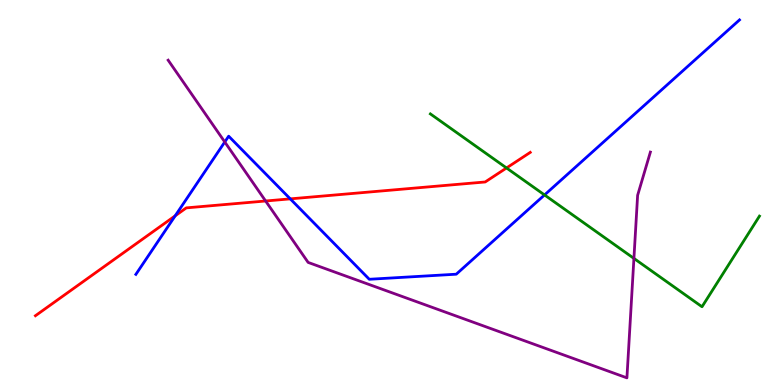[{'lines': ['blue', 'red'], 'intersections': [{'x': 2.26, 'y': 4.39}, {'x': 3.75, 'y': 4.83}]}, {'lines': ['green', 'red'], 'intersections': [{'x': 6.54, 'y': 5.64}]}, {'lines': ['purple', 'red'], 'intersections': [{'x': 3.43, 'y': 4.78}]}, {'lines': ['blue', 'green'], 'intersections': [{'x': 7.03, 'y': 4.94}]}, {'lines': ['blue', 'purple'], 'intersections': [{'x': 2.9, 'y': 6.31}]}, {'lines': ['green', 'purple'], 'intersections': [{'x': 8.18, 'y': 3.29}]}]